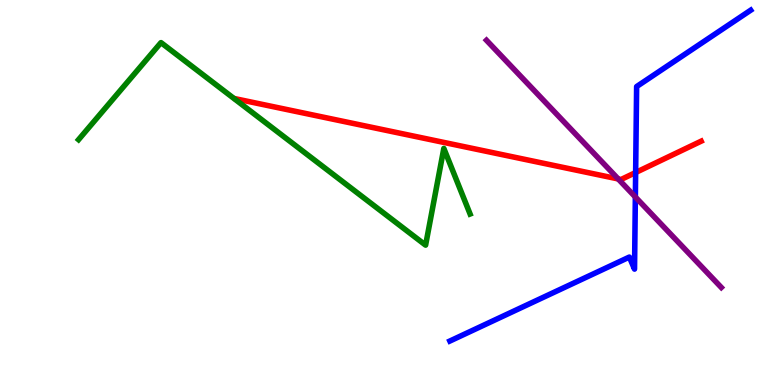[{'lines': ['blue', 'red'], 'intersections': [{'x': 8.2, 'y': 5.52}]}, {'lines': ['green', 'red'], 'intersections': []}, {'lines': ['purple', 'red'], 'intersections': [{'x': 7.98, 'y': 5.35}]}, {'lines': ['blue', 'green'], 'intersections': []}, {'lines': ['blue', 'purple'], 'intersections': [{'x': 8.2, 'y': 4.88}]}, {'lines': ['green', 'purple'], 'intersections': []}]